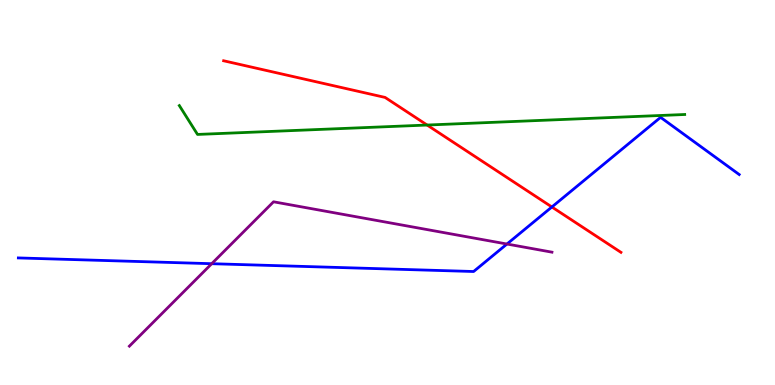[{'lines': ['blue', 'red'], 'intersections': [{'x': 7.12, 'y': 4.62}]}, {'lines': ['green', 'red'], 'intersections': [{'x': 5.51, 'y': 6.75}]}, {'lines': ['purple', 'red'], 'intersections': []}, {'lines': ['blue', 'green'], 'intersections': []}, {'lines': ['blue', 'purple'], 'intersections': [{'x': 2.73, 'y': 3.15}, {'x': 6.54, 'y': 3.66}]}, {'lines': ['green', 'purple'], 'intersections': []}]